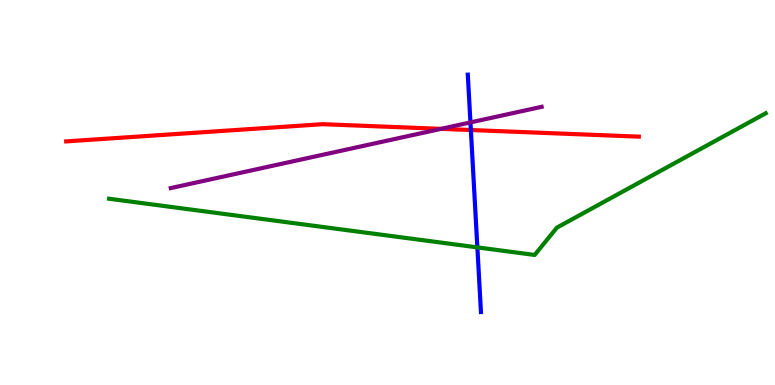[{'lines': ['blue', 'red'], 'intersections': [{'x': 6.08, 'y': 6.62}]}, {'lines': ['green', 'red'], 'intersections': []}, {'lines': ['purple', 'red'], 'intersections': [{'x': 5.69, 'y': 6.65}]}, {'lines': ['blue', 'green'], 'intersections': [{'x': 6.16, 'y': 3.57}]}, {'lines': ['blue', 'purple'], 'intersections': [{'x': 6.07, 'y': 6.82}]}, {'lines': ['green', 'purple'], 'intersections': []}]